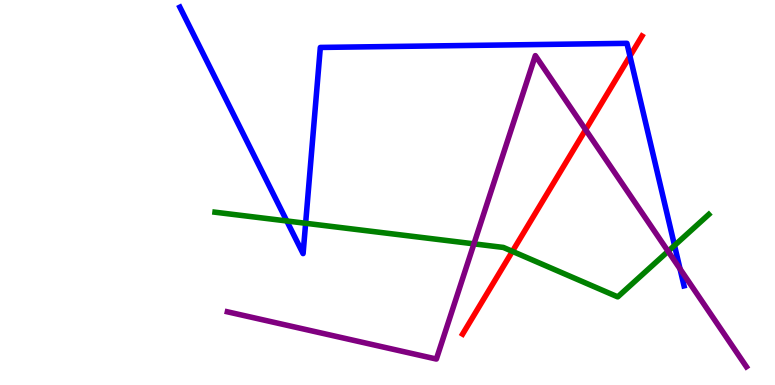[{'lines': ['blue', 'red'], 'intersections': [{'x': 8.13, 'y': 8.54}]}, {'lines': ['green', 'red'], 'intersections': [{'x': 6.61, 'y': 3.47}]}, {'lines': ['purple', 'red'], 'intersections': [{'x': 7.56, 'y': 6.63}]}, {'lines': ['blue', 'green'], 'intersections': [{'x': 3.7, 'y': 4.26}, {'x': 3.94, 'y': 4.2}, {'x': 8.7, 'y': 3.62}]}, {'lines': ['blue', 'purple'], 'intersections': [{'x': 8.77, 'y': 3.02}]}, {'lines': ['green', 'purple'], 'intersections': [{'x': 6.12, 'y': 3.67}, {'x': 8.62, 'y': 3.47}]}]